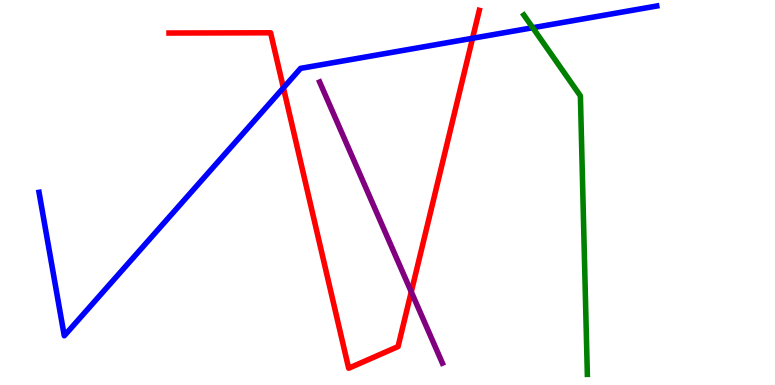[{'lines': ['blue', 'red'], 'intersections': [{'x': 3.66, 'y': 7.72}, {'x': 6.1, 'y': 9.01}]}, {'lines': ['green', 'red'], 'intersections': []}, {'lines': ['purple', 'red'], 'intersections': [{'x': 5.31, 'y': 2.42}]}, {'lines': ['blue', 'green'], 'intersections': [{'x': 6.87, 'y': 9.28}]}, {'lines': ['blue', 'purple'], 'intersections': []}, {'lines': ['green', 'purple'], 'intersections': []}]